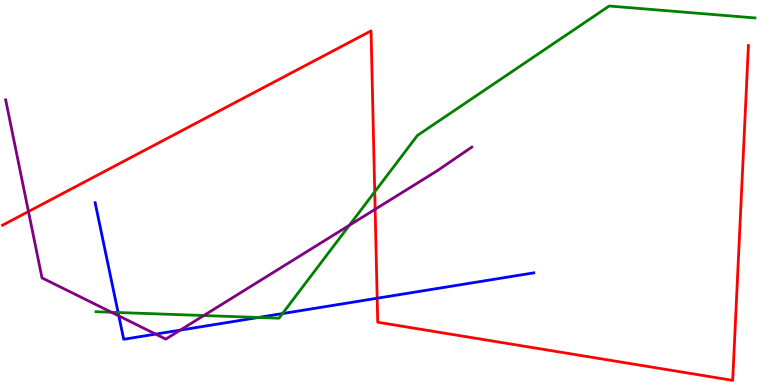[{'lines': ['blue', 'red'], 'intersections': [{'x': 4.87, 'y': 2.25}]}, {'lines': ['green', 'red'], 'intersections': [{'x': 4.84, 'y': 5.02}]}, {'lines': ['purple', 'red'], 'intersections': [{'x': 0.367, 'y': 4.51}, {'x': 4.84, 'y': 4.56}]}, {'lines': ['blue', 'green'], 'intersections': [{'x': 1.52, 'y': 1.88}, {'x': 3.33, 'y': 1.75}, {'x': 3.65, 'y': 1.86}]}, {'lines': ['blue', 'purple'], 'intersections': [{'x': 1.53, 'y': 1.8}, {'x': 2.01, 'y': 1.32}, {'x': 2.33, 'y': 1.43}]}, {'lines': ['green', 'purple'], 'intersections': [{'x': 1.44, 'y': 1.89}, {'x': 2.63, 'y': 1.8}, {'x': 4.51, 'y': 4.15}]}]